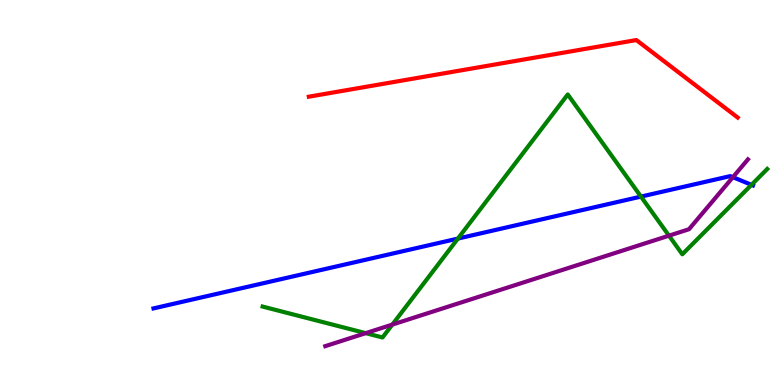[{'lines': ['blue', 'red'], 'intersections': []}, {'lines': ['green', 'red'], 'intersections': []}, {'lines': ['purple', 'red'], 'intersections': []}, {'lines': ['blue', 'green'], 'intersections': [{'x': 5.91, 'y': 3.8}, {'x': 8.27, 'y': 4.89}, {'x': 9.7, 'y': 5.2}]}, {'lines': ['blue', 'purple'], 'intersections': [{'x': 9.46, 'y': 5.4}]}, {'lines': ['green', 'purple'], 'intersections': [{'x': 4.72, 'y': 1.35}, {'x': 5.06, 'y': 1.57}, {'x': 8.63, 'y': 3.88}]}]